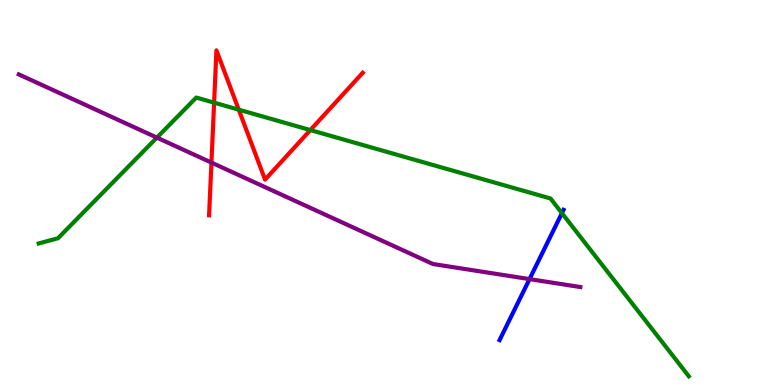[{'lines': ['blue', 'red'], 'intersections': []}, {'lines': ['green', 'red'], 'intersections': [{'x': 2.76, 'y': 7.33}, {'x': 3.08, 'y': 7.15}, {'x': 4.0, 'y': 6.62}]}, {'lines': ['purple', 'red'], 'intersections': [{'x': 2.73, 'y': 5.78}]}, {'lines': ['blue', 'green'], 'intersections': [{'x': 7.25, 'y': 4.46}]}, {'lines': ['blue', 'purple'], 'intersections': [{'x': 6.83, 'y': 2.75}]}, {'lines': ['green', 'purple'], 'intersections': [{'x': 2.02, 'y': 6.43}]}]